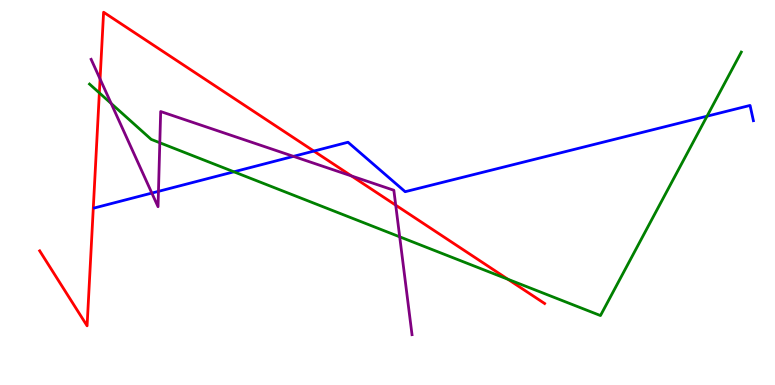[{'lines': ['blue', 'red'], 'intersections': [{'x': 4.05, 'y': 6.08}]}, {'lines': ['green', 'red'], 'intersections': [{'x': 1.28, 'y': 7.59}, {'x': 6.55, 'y': 2.75}]}, {'lines': ['purple', 'red'], 'intersections': [{'x': 1.29, 'y': 7.95}, {'x': 4.54, 'y': 5.43}, {'x': 5.11, 'y': 4.67}]}, {'lines': ['blue', 'green'], 'intersections': [{'x': 3.02, 'y': 5.54}, {'x': 9.12, 'y': 6.98}]}, {'lines': ['blue', 'purple'], 'intersections': [{'x': 1.96, 'y': 4.99}, {'x': 2.04, 'y': 5.03}, {'x': 3.79, 'y': 5.94}]}, {'lines': ['green', 'purple'], 'intersections': [{'x': 1.43, 'y': 7.31}, {'x': 2.06, 'y': 6.29}, {'x': 5.16, 'y': 3.85}]}]